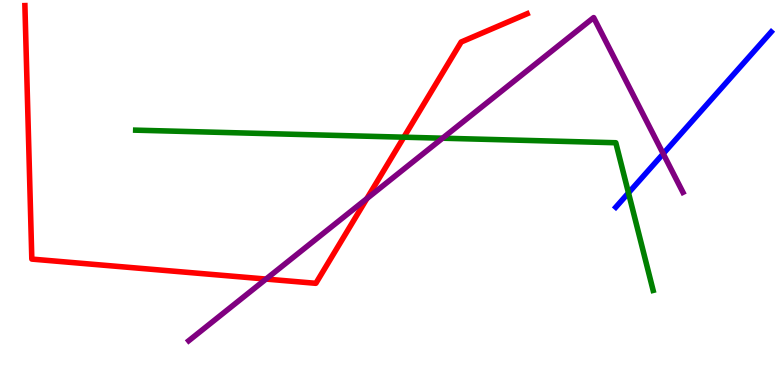[{'lines': ['blue', 'red'], 'intersections': []}, {'lines': ['green', 'red'], 'intersections': [{'x': 5.21, 'y': 6.44}]}, {'lines': ['purple', 'red'], 'intersections': [{'x': 3.43, 'y': 2.75}, {'x': 4.73, 'y': 4.84}]}, {'lines': ['blue', 'green'], 'intersections': [{'x': 8.11, 'y': 4.99}]}, {'lines': ['blue', 'purple'], 'intersections': [{'x': 8.56, 'y': 6.01}]}, {'lines': ['green', 'purple'], 'intersections': [{'x': 5.71, 'y': 6.41}]}]